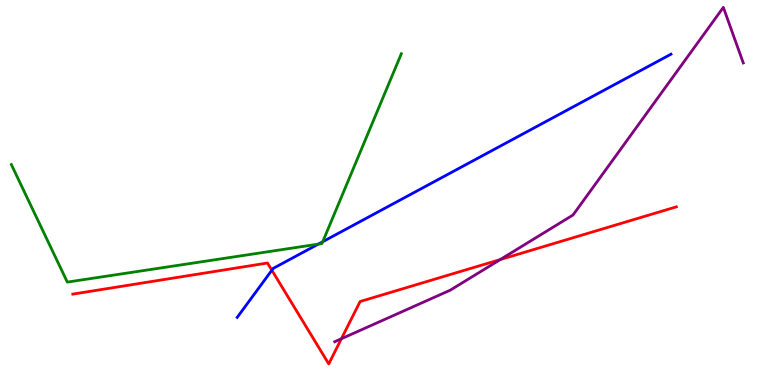[{'lines': ['blue', 'red'], 'intersections': [{'x': 3.51, 'y': 2.98}]}, {'lines': ['green', 'red'], 'intersections': []}, {'lines': ['purple', 'red'], 'intersections': [{'x': 4.41, 'y': 1.2}, {'x': 6.45, 'y': 3.26}]}, {'lines': ['blue', 'green'], 'intersections': [{'x': 4.11, 'y': 3.66}, {'x': 4.16, 'y': 3.72}]}, {'lines': ['blue', 'purple'], 'intersections': []}, {'lines': ['green', 'purple'], 'intersections': []}]